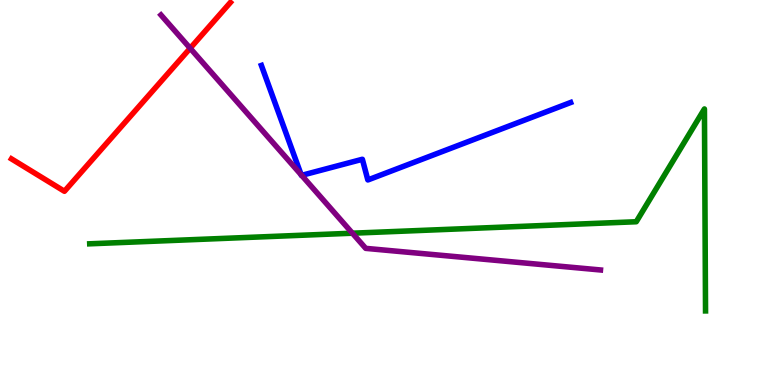[{'lines': ['blue', 'red'], 'intersections': []}, {'lines': ['green', 'red'], 'intersections': []}, {'lines': ['purple', 'red'], 'intersections': [{'x': 2.45, 'y': 8.75}]}, {'lines': ['blue', 'green'], 'intersections': []}, {'lines': ['blue', 'purple'], 'intersections': [{'x': 3.89, 'y': 5.46}, {'x': 3.89, 'y': 5.45}]}, {'lines': ['green', 'purple'], 'intersections': [{'x': 4.55, 'y': 3.94}]}]